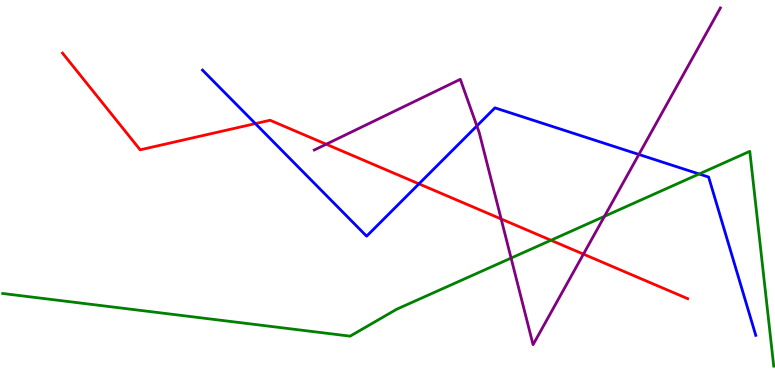[{'lines': ['blue', 'red'], 'intersections': [{'x': 3.3, 'y': 6.79}, {'x': 5.41, 'y': 5.22}]}, {'lines': ['green', 'red'], 'intersections': [{'x': 7.11, 'y': 3.76}]}, {'lines': ['purple', 'red'], 'intersections': [{'x': 4.21, 'y': 6.25}, {'x': 6.47, 'y': 4.31}, {'x': 7.53, 'y': 3.4}]}, {'lines': ['blue', 'green'], 'intersections': [{'x': 9.02, 'y': 5.48}]}, {'lines': ['blue', 'purple'], 'intersections': [{'x': 6.15, 'y': 6.73}, {'x': 8.24, 'y': 5.99}]}, {'lines': ['green', 'purple'], 'intersections': [{'x': 6.59, 'y': 3.3}, {'x': 7.8, 'y': 4.38}]}]